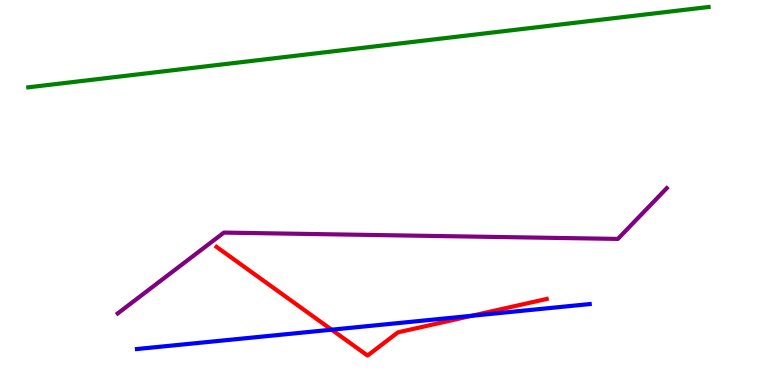[{'lines': ['blue', 'red'], 'intersections': [{'x': 4.28, 'y': 1.44}, {'x': 6.09, 'y': 1.8}]}, {'lines': ['green', 'red'], 'intersections': []}, {'lines': ['purple', 'red'], 'intersections': []}, {'lines': ['blue', 'green'], 'intersections': []}, {'lines': ['blue', 'purple'], 'intersections': []}, {'lines': ['green', 'purple'], 'intersections': []}]